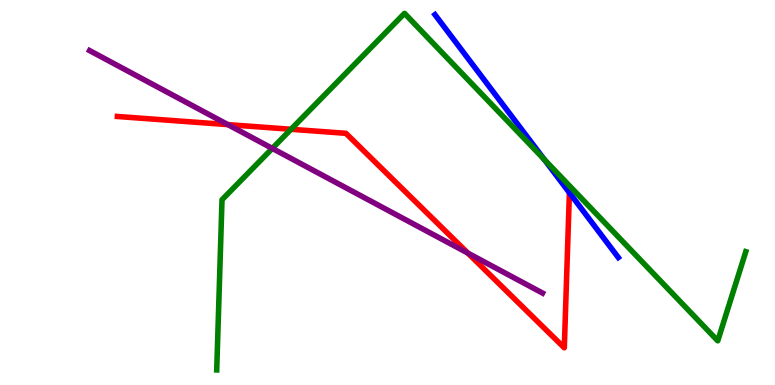[{'lines': ['blue', 'red'], 'intersections': [{'x': 7.35, 'y': 4.99}]}, {'lines': ['green', 'red'], 'intersections': [{'x': 3.76, 'y': 6.64}]}, {'lines': ['purple', 'red'], 'intersections': [{'x': 2.94, 'y': 6.76}, {'x': 6.04, 'y': 3.43}]}, {'lines': ['blue', 'green'], 'intersections': [{'x': 7.02, 'y': 5.86}]}, {'lines': ['blue', 'purple'], 'intersections': []}, {'lines': ['green', 'purple'], 'intersections': [{'x': 3.51, 'y': 6.15}]}]